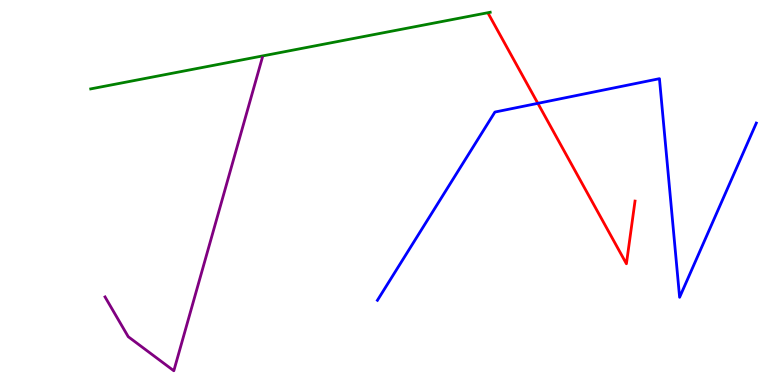[{'lines': ['blue', 'red'], 'intersections': [{'x': 6.94, 'y': 7.32}]}, {'lines': ['green', 'red'], 'intersections': []}, {'lines': ['purple', 'red'], 'intersections': []}, {'lines': ['blue', 'green'], 'intersections': []}, {'lines': ['blue', 'purple'], 'intersections': []}, {'lines': ['green', 'purple'], 'intersections': []}]